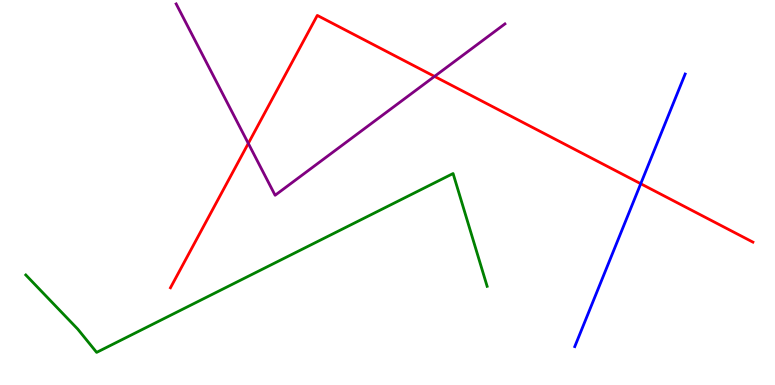[{'lines': ['blue', 'red'], 'intersections': [{'x': 8.27, 'y': 5.23}]}, {'lines': ['green', 'red'], 'intersections': []}, {'lines': ['purple', 'red'], 'intersections': [{'x': 3.2, 'y': 6.28}, {'x': 5.61, 'y': 8.02}]}, {'lines': ['blue', 'green'], 'intersections': []}, {'lines': ['blue', 'purple'], 'intersections': []}, {'lines': ['green', 'purple'], 'intersections': []}]